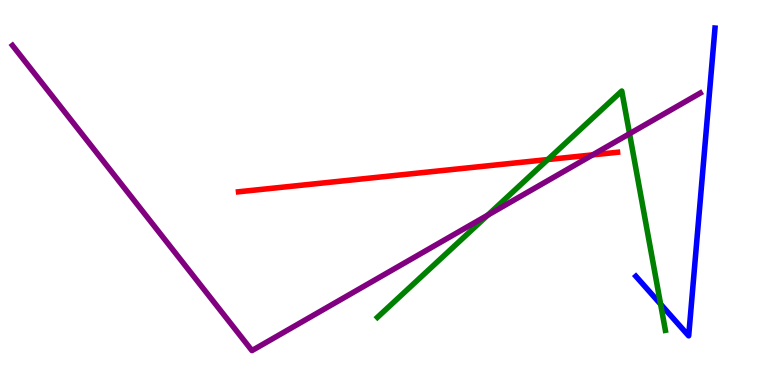[{'lines': ['blue', 'red'], 'intersections': []}, {'lines': ['green', 'red'], 'intersections': [{'x': 7.07, 'y': 5.86}]}, {'lines': ['purple', 'red'], 'intersections': [{'x': 7.65, 'y': 5.98}]}, {'lines': ['blue', 'green'], 'intersections': [{'x': 8.52, 'y': 2.1}]}, {'lines': ['blue', 'purple'], 'intersections': []}, {'lines': ['green', 'purple'], 'intersections': [{'x': 6.29, 'y': 4.41}, {'x': 8.12, 'y': 6.53}]}]